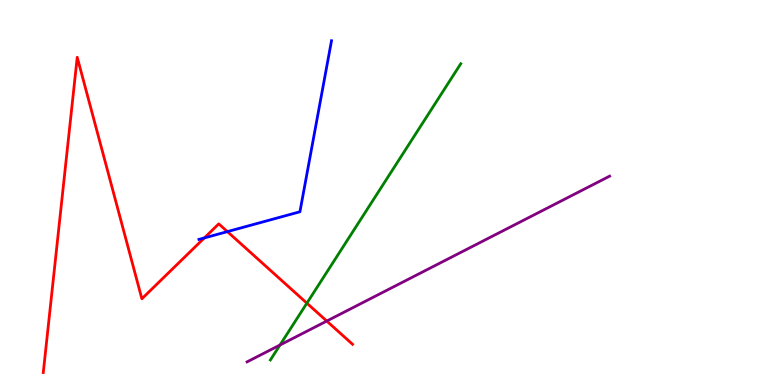[{'lines': ['blue', 'red'], 'intersections': [{'x': 2.64, 'y': 3.82}, {'x': 2.93, 'y': 3.98}]}, {'lines': ['green', 'red'], 'intersections': [{'x': 3.96, 'y': 2.13}]}, {'lines': ['purple', 'red'], 'intersections': [{'x': 4.22, 'y': 1.66}]}, {'lines': ['blue', 'green'], 'intersections': []}, {'lines': ['blue', 'purple'], 'intersections': []}, {'lines': ['green', 'purple'], 'intersections': [{'x': 3.61, 'y': 1.04}]}]